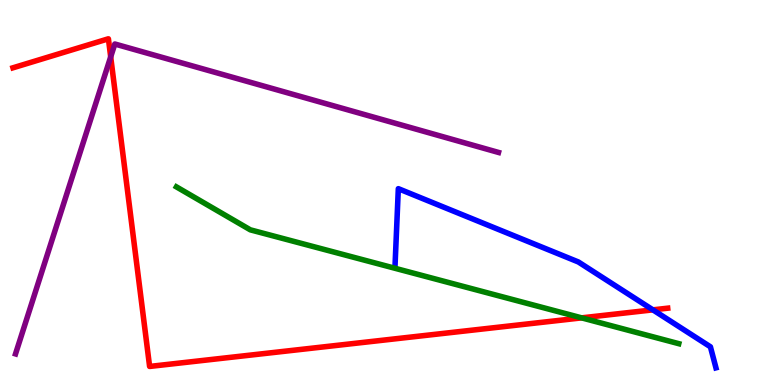[{'lines': ['blue', 'red'], 'intersections': [{'x': 8.42, 'y': 1.95}]}, {'lines': ['green', 'red'], 'intersections': [{'x': 7.51, 'y': 1.74}]}, {'lines': ['purple', 'red'], 'intersections': [{'x': 1.43, 'y': 8.52}]}, {'lines': ['blue', 'green'], 'intersections': []}, {'lines': ['blue', 'purple'], 'intersections': []}, {'lines': ['green', 'purple'], 'intersections': []}]